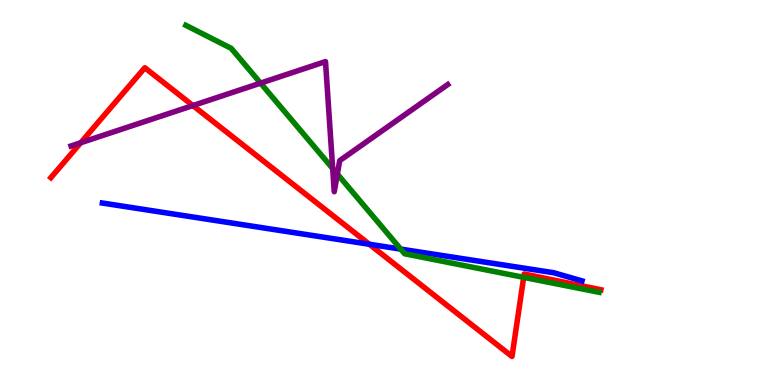[{'lines': ['blue', 'red'], 'intersections': [{'x': 4.77, 'y': 3.66}]}, {'lines': ['green', 'red'], 'intersections': [{'x': 6.76, 'y': 2.8}]}, {'lines': ['purple', 'red'], 'intersections': [{'x': 1.04, 'y': 6.29}, {'x': 2.49, 'y': 7.26}]}, {'lines': ['blue', 'green'], 'intersections': [{'x': 5.17, 'y': 3.53}]}, {'lines': ['blue', 'purple'], 'intersections': []}, {'lines': ['green', 'purple'], 'intersections': [{'x': 3.36, 'y': 7.84}, {'x': 4.29, 'y': 5.62}, {'x': 4.35, 'y': 5.48}]}]